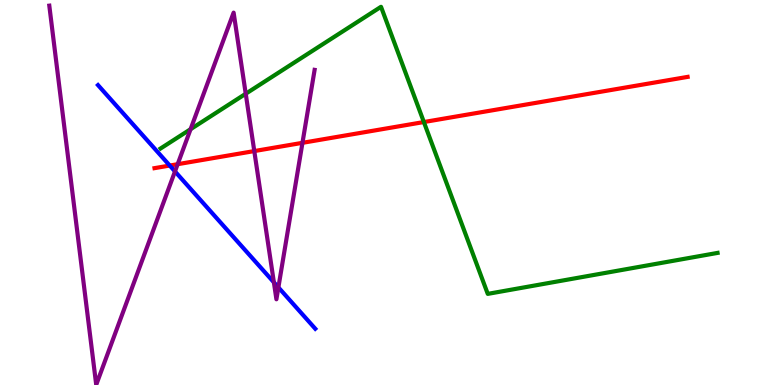[{'lines': ['blue', 'red'], 'intersections': [{'x': 2.19, 'y': 5.7}]}, {'lines': ['green', 'red'], 'intersections': [{'x': 5.47, 'y': 6.83}]}, {'lines': ['purple', 'red'], 'intersections': [{'x': 2.29, 'y': 5.74}, {'x': 3.28, 'y': 6.08}, {'x': 3.9, 'y': 6.29}]}, {'lines': ['blue', 'green'], 'intersections': []}, {'lines': ['blue', 'purple'], 'intersections': [{'x': 2.26, 'y': 5.55}, {'x': 3.53, 'y': 2.67}, {'x': 3.59, 'y': 2.54}]}, {'lines': ['green', 'purple'], 'intersections': [{'x': 2.46, 'y': 6.64}, {'x': 3.17, 'y': 7.57}]}]